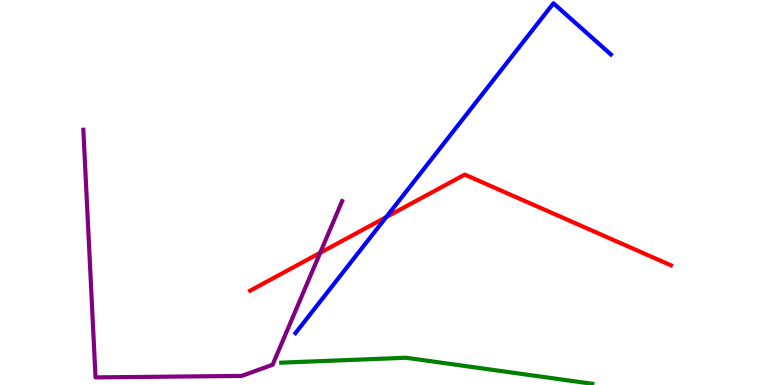[{'lines': ['blue', 'red'], 'intersections': [{'x': 4.98, 'y': 4.36}]}, {'lines': ['green', 'red'], 'intersections': []}, {'lines': ['purple', 'red'], 'intersections': [{'x': 4.13, 'y': 3.43}]}, {'lines': ['blue', 'green'], 'intersections': []}, {'lines': ['blue', 'purple'], 'intersections': []}, {'lines': ['green', 'purple'], 'intersections': []}]